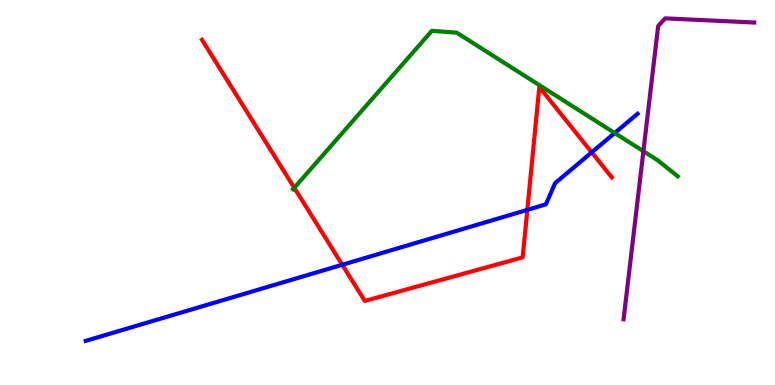[{'lines': ['blue', 'red'], 'intersections': [{'x': 4.42, 'y': 3.12}, {'x': 6.8, 'y': 4.55}, {'x': 7.64, 'y': 6.04}]}, {'lines': ['green', 'red'], 'intersections': [{'x': 3.8, 'y': 5.12}]}, {'lines': ['purple', 'red'], 'intersections': []}, {'lines': ['blue', 'green'], 'intersections': [{'x': 7.93, 'y': 6.55}]}, {'lines': ['blue', 'purple'], 'intersections': []}, {'lines': ['green', 'purple'], 'intersections': [{'x': 8.3, 'y': 6.07}]}]